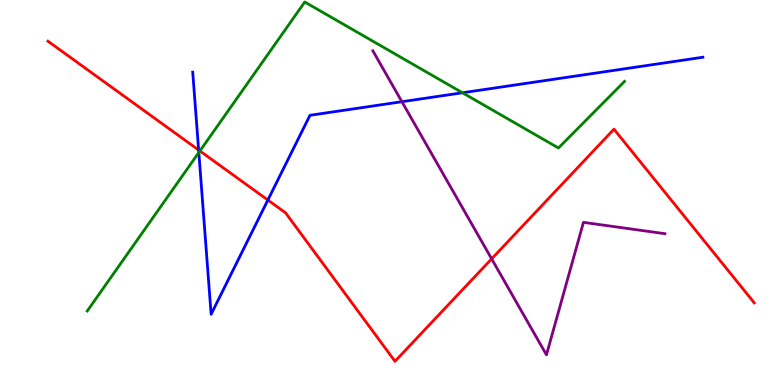[{'lines': ['blue', 'red'], 'intersections': [{'x': 2.56, 'y': 6.1}, {'x': 3.46, 'y': 4.8}]}, {'lines': ['green', 'red'], 'intersections': [{'x': 2.58, 'y': 6.08}]}, {'lines': ['purple', 'red'], 'intersections': [{'x': 6.34, 'y': 3.28}]}, {'lines': ['blue', 'green'], 'intersections': [{'x': 2.57, 'y': 6.04}, {'x': 5.97, 'y': 7.59}]}, {'lines': ['blue', 'purple'], 'intersections': [{'x': 5.19, 'y': 7.36}]}, {'lines': ['green', 'purple'], 'intersections': []}]